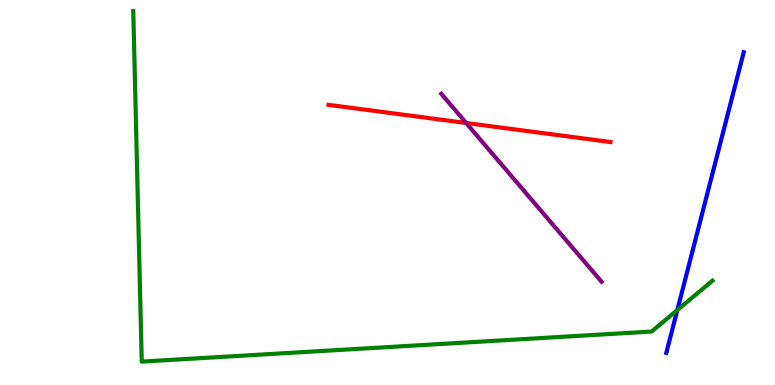[{'lines': ['blue', 'red'], 'intersections': []}, {'lines': ['green', 'red'], 'intersections': []}, {'lines': ['purple', 'red'], 'intersections': [{'x': 6.01, 'y': 6.81}]}, {'lines': ['blue', 'green'], 'intersections': [{'x': 8.74, 'y': 1.95}]}, {'lines': ['blue', 'purple'], 'intersections': []}, {'lines': ['green', 'purple'], 'intersections': []}]